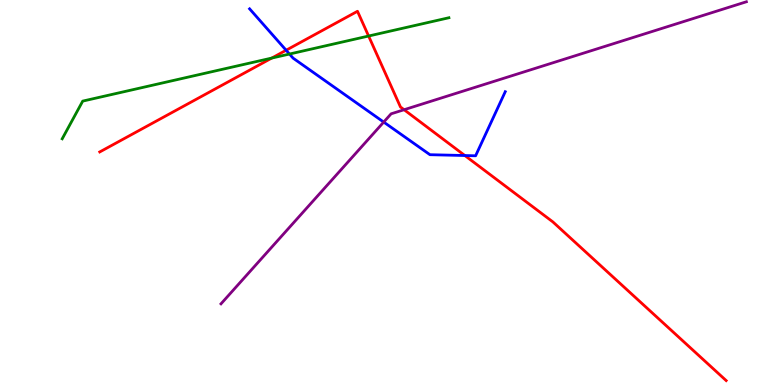[{'lines': ['blue', 'red'], 'intersections': [{'x': 3.69, 'y': 8.7}, {'x': 6.0, 'y': 5.96}]}, {'lines': ['green', 'red'], 'intersections': [{'x': 3.51, 'y': 8.49}, {'x': 4.76, 'y': 9.06}]}, {'lines': ['purple', 'red'], 'intersections': [{'x': 5.21, 'y': 7.15}]}, {'lines': ['blue', 'green'], 'intersections': [{'x': 3.74, 'y': 8.6}]}, {'lines': ['blue', 'purple'], 'intersections': [{'x': 4.95, 'y': 6.83}]}, {'lines': ['green', 'purple'], 'intersections': []}]